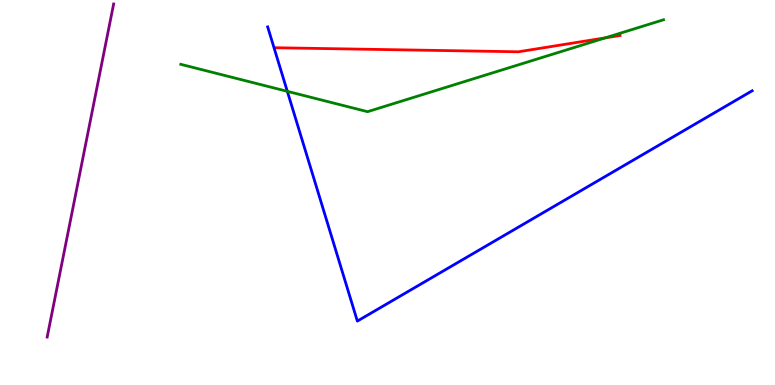[{'lines': ['blue', 'red'], 'intersections': []}, {'lines': ['green', 'red'], 'intersections': [{'x': 7.81, 'y': 9.02}]}, {'lines': ['purple', 'red'], 'intersections': []}, {'lines': ['blue', 'green'], 'intersections': [{'x': 3.71, 'y': 7.63}]}, {'lines': ['blue', 'purple'], 'intersections': []}, {'lines': ['green', 'purple'], 'intersections': []}]